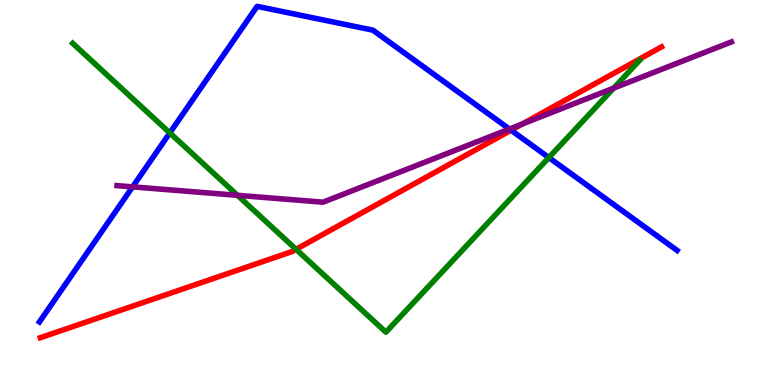[{'lines': ['blue', 'red'], 'intersections': [{'x': 6.59, 'y': 6.62}]}, {'lines': ['green', 'red'], 'intersections': [{'x': 3.82, 'y': 3.52}]}, {'lines': ['purple', 'red'], 'intersections': [{'x': 6.74, 'y': 6.78}]}, {'lines': ['blue', 'green'], 'intersections': [{'x': 2.19, 'y': 6.55}, {'x': 7.08, 'y': 5.91}]}, {'lines': ['blue', 'purple'], 'intersections': [{'x': 1.71, 'y': 5.15}, {'x': 6.57, 'y': 6.65}]}, {'lines': ['green', 'purple'], 'intersections': [{'x': 3.06, 'y': 4.93}, {'x': 7.92, 'y': 7.71}]}]